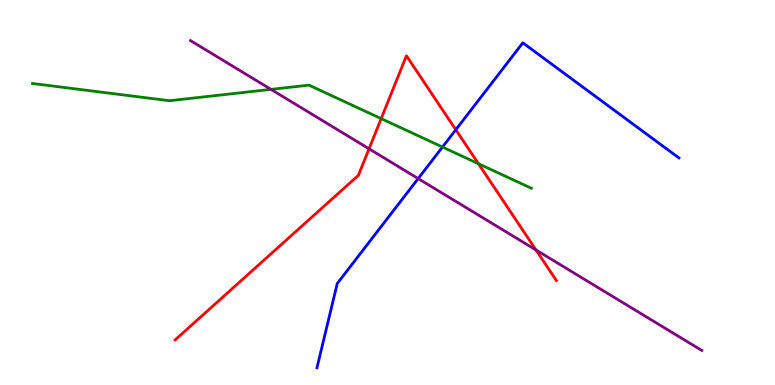[{'lines': ['blue', 'red'], 'intersections': [{'x': 5.88, 'y': 6.63}]}, {'lines': ['green', 'red'], 'intersections': [{'x': 4.92, 'y': 6.92}, {'x': 6.17, 'y': 5.75}]}, {'lines': ['purple', 'red'], 'intersections': [{'x': 4.76, 'y': 6.13}, {'x': 6.92, 'y': 3.51}]}, {'lines': ['blue', 'green'], 'intersections': [{'x': 5.71, 'y': 6.18}]}, {'lines': ['blue', 'purple'], 'intersections': [{'x': 5.4, 'y': 5.36}]}, {'lines': ['green', 'purple'], 'intersections': [{'x': 3.5, 'y': 7.68}]}]